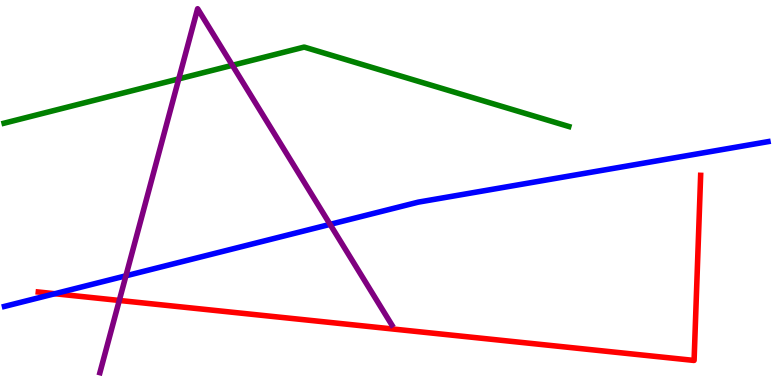[{'lines': ['blue', 'red'], 'intersections': [{'x': 0.707, 'y': 2.37}]}, {'lines': ['green', 'red'], 'intersections': []}, {'lines': ['purple', 'red'], 'intersections': [{'x': 1.54, 'y': 2.2}]}, {'lines': ['blue', 'green'], 'intersections': []}, {'lines': ['blue', 'purple'], 'intersections': [{'x': 1.62, 'y': 2.84}, {'x': 4.26, 'y': 4.17}]}, {'lines': ['green', 'purple'], 'intersections': [{'x': 2.31, 'y': 7.95}, {'x': 3.0, 'y': 8.3}]}]